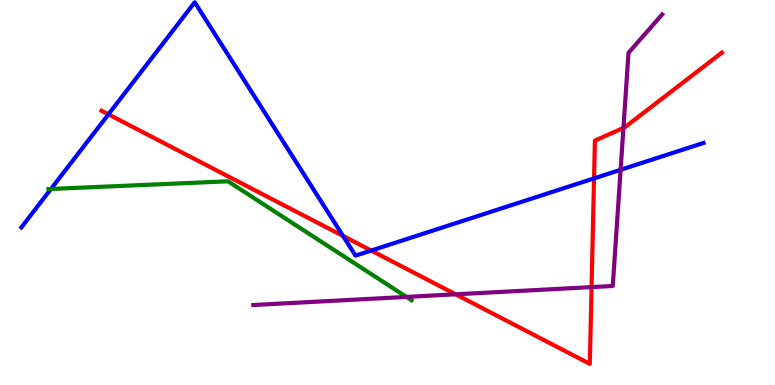[{'lines': ['blue', 'red'], 'intersections': [{'x': 1.4, 'y': 7.03}, {'x': 4.43, 'y': 3.87}, {'x': 4.79, 'y': 3.49}, {'x': 7.67, 'y': 5.37}]}, {'lines': ['green', 'red'], 'intersections': []}, {'lines': ['purple', 'red'], 'intersections': [{'x': 5.88, 'y': 2.36}, {'x': 7.63, 'y': 2.54}, {'x': 8.04, 'y': 6.68}]}, {'lines': ['blue', 'green'], 'intersections': [{'x': 0.658, 'y': 5.09}]}, {'lines': ['blue', 'purple'], 'intersections': [{'x': 8.01, 'y': 5.59}]}, {'lines': ['green', 'purple'], 'intersections': [{'x': 5.24, 'y': 2.29}]}]